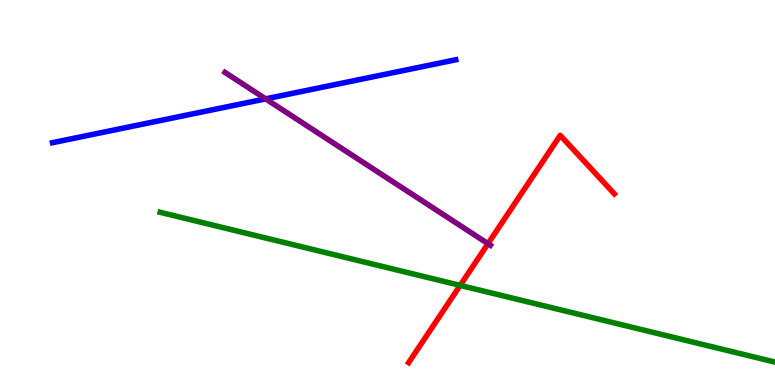[{'lines': ['blue', 'red'], 'intersections': []}, {'lines': ['green', 'red'], 'intersections': [{'x': 5.94, 'y': 2.59}]}, {'lines': ['purple', 'red'], 'intersections': [{'x': 6.3, 'y': 3.67}]}, {'lines': ['blue', 'green'], 'intersections': []}, {'lines': ['blue', 'purple'], 'intersections': [{'x': 3.43, 'y': 7.43}]}, {'lines': ['green', 'purple'], 'intersections': []}]